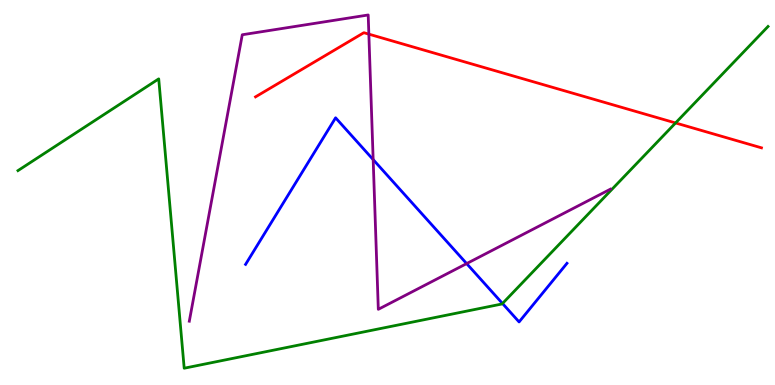[{'lines': ['blue', 'red'], 'intersections': []}, {'lines': ['green', 'red'], 'intersections': [{'x': 8.72, 'y': 6.81}]}, {'lines': ['purple', 'red'], 'intersections': [{'x': 4.76, 'y': 9.11}]}, {'lines': ['blue', 'green'], 'intersections': [{'x': 6.48, 'y': 2.12}]}, {'lines': ['blue', 'purple'], 'intersections': [{'x': 4.82, 'y': 5.85}, {'x': 6.02, 'y': 3.15}]}, {'lines': ['green', 'purple'], 'intersections': []}]